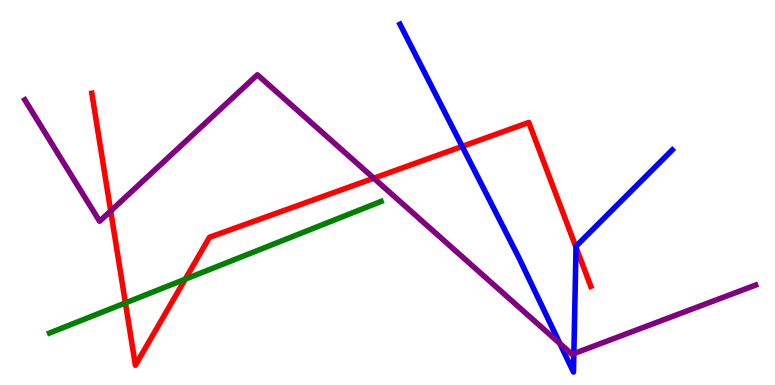[{'lines': ['blue', 'red'], 'intersections': [{'x': 5.96, 'y': 6.2}, {'x': 7.43, 'y': 3.58}]}, {'lines': ['green', 'red'], 'intersections': [{'x': 1.62, 'y': 2.13}, {'x': 2.39, 'y': 2.75}]}, {'lines': ['purple', 'red'], 'intersections': [{'x': 1.43, 'y': 4.52}, {'x': 4.82, 'y': 5.37}]}, {'lines': ['blue', 'green'], 'intersections': []}, {'lines': ['blue', 'purple'], 'intersections': [{'x': 7.22, 'y': 1.08}, {'x': 7.4, 'y': 0.815}]}, {'lines': ['green', 'purple'], 'intersections': []}]